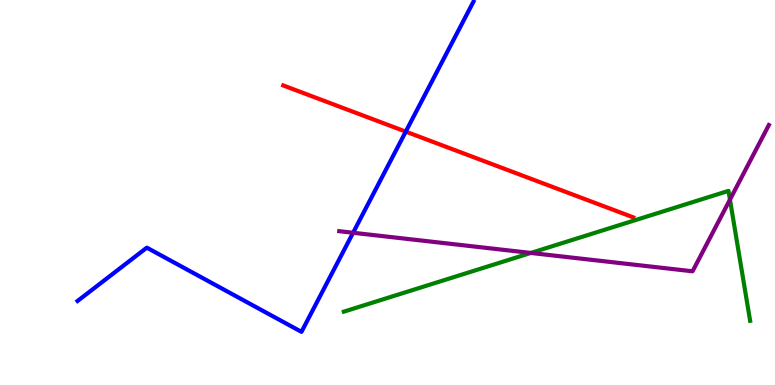[{'lines': ['blue', 'red'], 'intersections': [{'x': 5.24, 'y': 6.58}]}, {'lines': ['green', 'red'], 'intersections': []}, {'lines': ['purple', 'red'], 'intersections': []}, {'lines': ['blue', 'green'], 'intersections': []}, {'lines': ['blue', 'purple'], 'intersections': [{'x': 4.56, 'y': 3.95}]}, {'lines': ['green', 'purple'], 'intersections': [{'x': 6.85, 'y': 3.43}, {'x': 9.42, 'y': 4.82}]}]